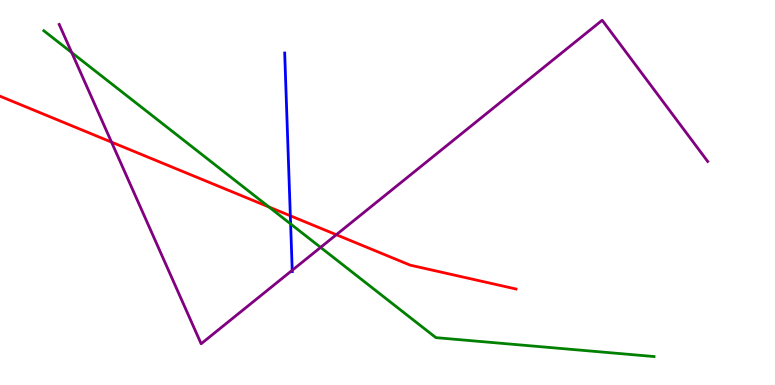[{'lines': ['blue', 'red'], 'intersections': [{'x': 3.75, 'y': 4.4}]}, {'lines': ['green', 'red'], 'intersections': [{'x': 3.47, 'y': 4.62}]}, {'lines': ['purple', 'red'], 'intersections': [{'x': 1.44, 'y': 6.31}, {'x': 4.34, 'y': 3.9}]}, {'lines': ['blue', 'green'], 'intersections': [{'x': 3.75, 'y': 4.18}]}, {'lines': ['blue', 'purple'], 'intersections': [{'x': 3.77, 'y': 2.98}]}, {'lines': ['green', 'purple'], 'intersections': [{'x': 0.925, 'y': 8.63}, {'x': 4.14, 'y': 3.57}]}]